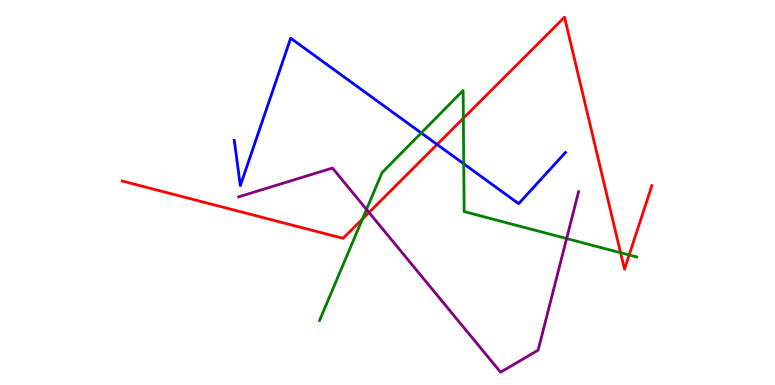[{'lines': ['blue', 'red'], 'intersections': [{'x': 5.64, 'y': 6.25}]}, {'lines': ['green', 'red'], 'intersections': [{'x': 4.68, 'y': 4.31}, {'x': 5.98, 'y': 6.93}, {'x': 8.01, 'y': 3.44}, {'x': 8.12, 'y': 3.38}]}, {'lines': ['purple', 'red'], 'intersections': [{'x': 4.76, 'y': 4.48}]}, {'lines': ['blue', 'green'], 'intersections': [{'x': 5.44, 'y': 6.55}, {'x': 5.98, 'y': 5.75}]}, {'lines': ['blue', 'purple'], 'intersections': []}, {'lines': ['green', 'purple'], 'intersections': [{'x': 4.73, 'y': 4.56}, {'x': 7.31, 'y': 3.8}]}]